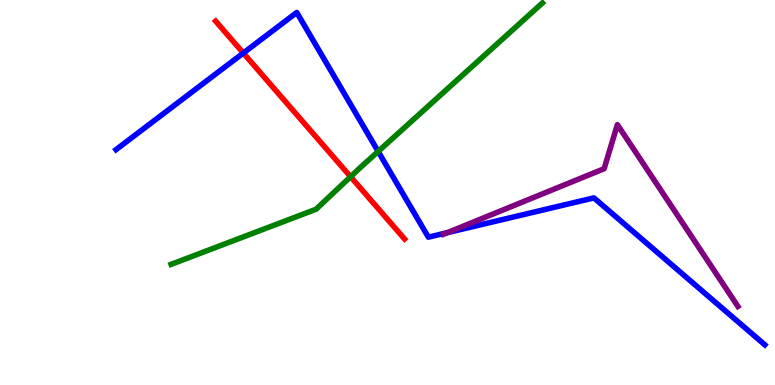[{'lines': ['blue', 'red'], 'intersections': [{'x': 3.14, 'y': 8.62}]}, {'lines': ['green', 'red'], 'intersections': [{'x': 4.52, 'y': 5.41}]}, {'lines': ['purple', 'red'], 'intersections': []}, {'lines': ['blue', 'green'], 'intersections': [{'x': 4.88, 'y': 6.07}]}, {'lines': ['blue', 'purple'], 'intersections': [{'x': 5.77, 'y': 3.96}]}, {'lines': ['green', 'purple'], 'intersections': []}]